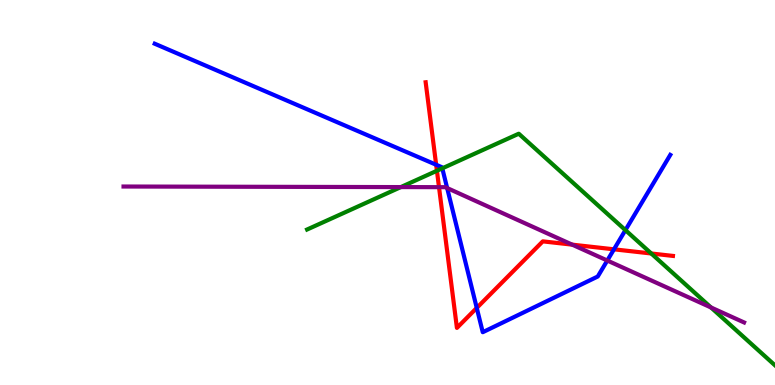[{'lines': ['blue', 'red'], 'intersections': [{'x': 5.63, 'y': 5.72}, {'x': 6.15, 'y': 2.0}, {'x': 7.92, 'y': 3.52}]}, {'lines': ['green', 'red'], 'intersections': [{'x': 5.64, 'y': 5.56}, {'x': 8.4, 'y': 3.42}]}, {'lines': ['purple', 'red'], 'intersections': [{'x': 5.66, 'y': 5.14}, {'x': 7.38, 'y': 3.65}]}, {'lines': ['blue', 'green'], 'intersections': [{'x': 5.71, 'y': 5.63}, {'x': 8.07, 'y': 4.02}]}, {'lines': ['blue', 'purple'], 'intersections': [{'x': 5.77, 'y': 5.12}, {'x': 7.84, 'y': 3.23}]}, {'lines': ['green', 'purple'], 'intersections': [{'x': 5.17, 'y': 5.14}, {'x': 9.17, 'y': 2.01}]}]